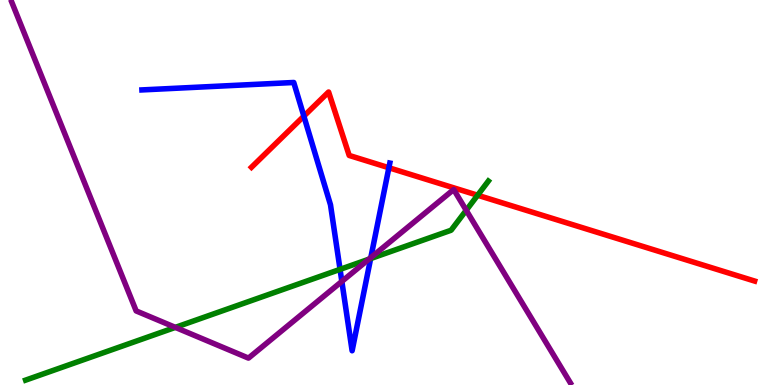[{'lines': ['blue', 'red'], 'intersections': [{'x': 3.92, 'y': 6.98}, {'x': 5.02, 'y': 5.64}]}, {'lines': ['green', 'red'], 'intersections': [{'x': 6.16, 'y': 4.93}]}, {'lines': ['purple', 'red'], 'intersections': []}, {'lines': ['blue', 'green'], 'intersections': [{'x': 4.39, 'y': 3.0}, {'x': 4.78, 'y': 3.28}]}, {'lines': ['blue', 'purple'], 'intersections': [{'x': 4.41, 'y': 2.69}, {'x': 4.78, 'y': 3.31}]}, {'lines': ['green', 'purple'], 'intersections': [{'x': 2.26, 'y': 1.5}, {'x': 4.76, 'y': 3.27}, {'x': 6.02, 'y': 4.54}]}]